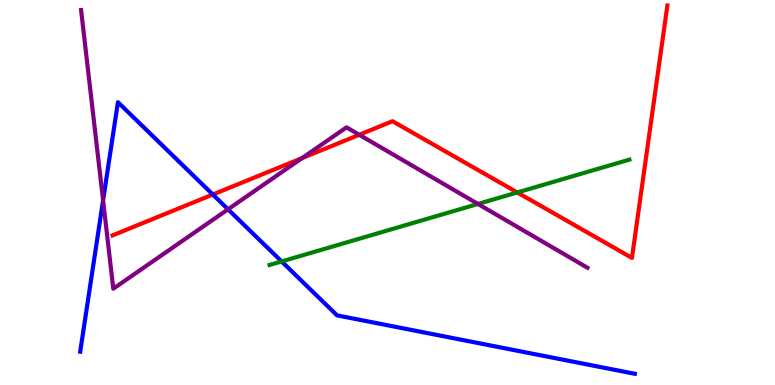[{'lines': ['blue', 'red'], 'intersections': [{'x': 2.75, 'y': 4.95}]}, {'lines': ['green', 'red'], 'intersections': [{'x': 6.67, 'y': 5.0}]}, {'lines': ['purple', 'red'], 'intersections': [{'x': 3.9, 'y': 5.89}, {'x': 4.64, 'y': 6.5}]}, {'lines': ['blue', 'green'], 'intersections': [{'x': 3.63, 'y': 3.21}]}, {'lines': ['blue', 'purple'], 'intersections': [{'x': 1.33, 'y': 4.8}, {'x': 2.94, 'y': 4.56}]}, {'lines': ['green', 'purple'], 'intersections': [{'x': 6.17, 'y': 4.7}]}]